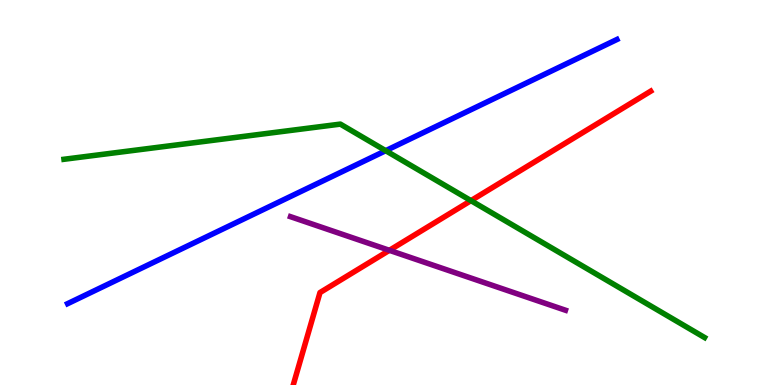[{'lines': ['blue', 'red'], 'intersections': []}, {'lines': ['green', 'red'], 'intersections': [{'x': 6.08, 'y': 4.79}]}, {'lines': ['purple', 'red'], 'intersections': [{'x': 5.02, 'y': 3.5}]}, {'lines': ['blue', 'green'], 'intersections': [{'x': 4.98, 'y': 6.09}]}, {'lines': ['blue', 'purple'], 'intersections': []}, {'lines': ['green', 'purple'], 'intersections': []}]